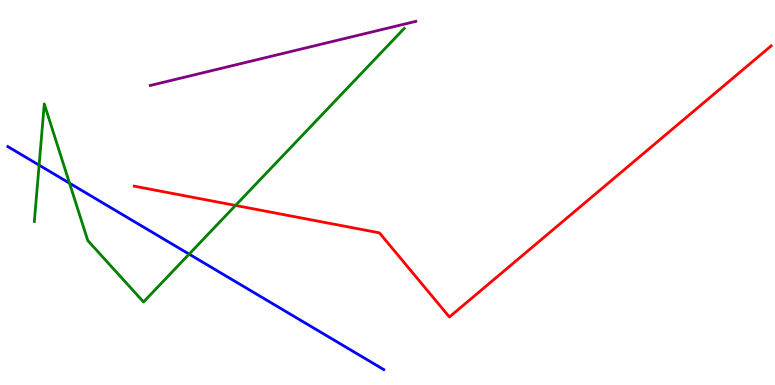[{'lines': ['blue', 'red'], 'intersections': []}, {'lines': ['green', 'red'], 'intersections': [{'x': 3.04, 'y': 4.66}]}, {'lines': ['purple', 'red'], 'intersections': []}, {'lines': ['blue', 'green'], 'intersections': [{'x': 0.505, 'y': 5.71}, {'x': 0.897, 'y': 5.24}, {'x': 2.44, 'y': 3.4}]}, {'lines': ['blue', 'purple'], 'intersections': []}, {'lines': ['green', 'purple'], 'intersections': []}]